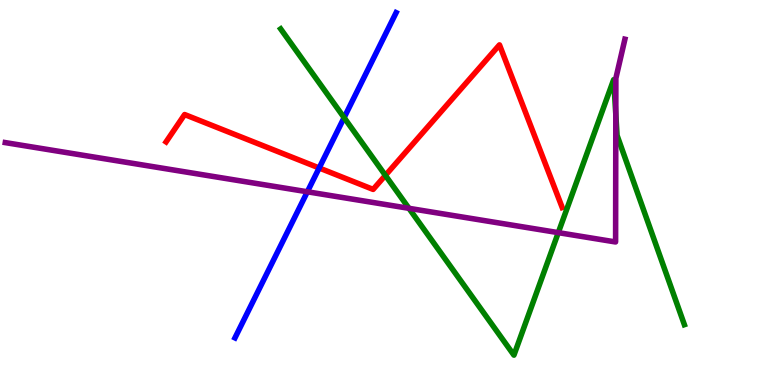[{'lines': ['blue', 'red'], 'intersections': [{'x': 4.12, 'y': 5.64}]}, {'lines': ['green', 'red'], 'intersections': [{'x': 4.97, 'y': 5.44}]}, {'lines': ['purple', 'red'], 'intersections': []}, {'lines': ['blue', 'green'], 'intersections': [{'x': 4.44, 'y': 6.94}]}, {'lines': ['blue', 'purple'], 'intersections': [{'x': 3.97, 'y': 5.02}]}, {'lines': ['green', 'purple'], 'intersections': [{'x': 5.28, 'y': 4.59}, {'x': 7.2, 'y': 3.96}, {'x': 7.95, 'y': 7.03}]}]